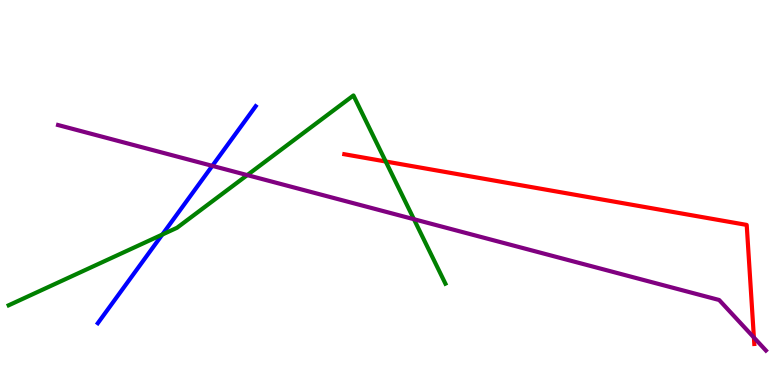[{'lines': ['blue', 'red'], 'intersections': []}, {'lines': ['green', 'red'], 'intersections': [{'x': 4.98, 'y': 5.81}]}, {'lines': ['purple', 'red'], 'intersections': [{'x': 9.73, 'y': 1.23}]}, {'lines': ['blue', 'green'], 'intersections': [{'x': 2.09, 'y': 3.91}]}, {'lines': ['blue', 'purple'], 'intersections': [{'x': 2.74, 'y': 5.69}]}, {'lines': ['green', 'purple'], 'intersections': [{'x': 3.19, 'y': 5.45}, {'x': 5.34, 'y': 4.31}]}]